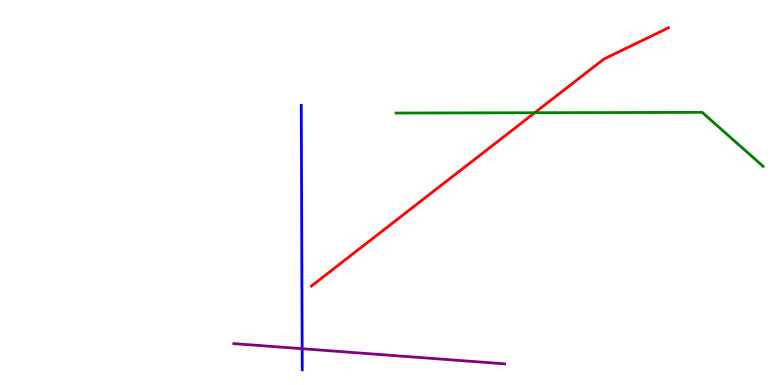[{'lines': ['blue', 'red'], 'intersections': []}, {'lines': ['green', 'red'], 'intersections': [{'x': 6.9, 'y': 7.07}]}, {'lines': ['purple', 'red'], 'intersections': []}, {'lines': ['blue', 'green'], 'intersections': []}, {'lines': ['blue', 'purple'], 'intersections': [{'x': 3.9, 'y': 0.943}]}, {'lines': ['green', 'purple'], 'intersections': []}]